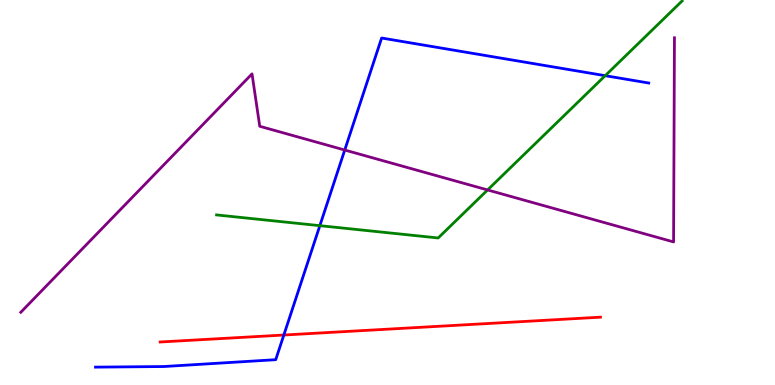[{'lines': ['blue', 'red'], 'intersections': [{'x': 3.66, 'y': 1.3}]}, {'lines': ['green', 'red'], 'intersections': []}, {'lines': ['purple', 'red'], 'intersections': []}, {'lines': ['blue', 'green'], 'intersections': [{'x': 4.13, 'y': 4.14}, {'x': 7.81, 'y': 8.03}]}, {'lines': ['blue', 'purple'], 'intersections': [{'x': 4.45, 'y': 6.1}]}, {'lines': ['green', 'purple'], 'intersections': [{'x': 6.29, 'y': 5.07}]}]